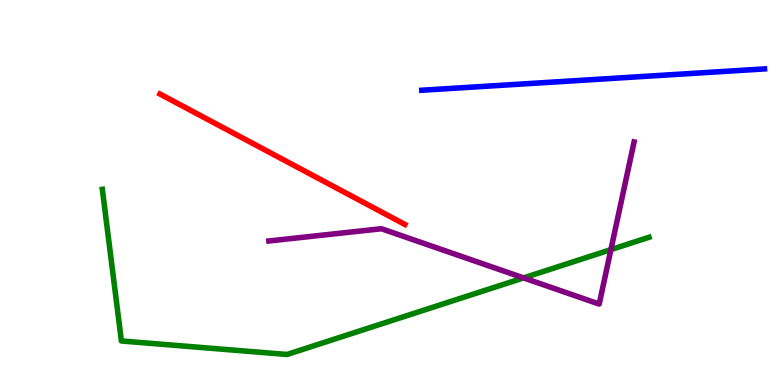[{'lines': ['blue', 'red'], 'intersections': []}, {'lines': ['green', 'red'], 'intersections': []}, {'lines': ['purple', 'red'], 'intersections': []}, {'lines': ['blue', 'green'], 'intersections': []}, {'lines': ['blue', 'purple'], 'intersections': []}, {'lines': ['green', 'purple'], 'intersections': [{'x': 6.76, 'y': 2.78}, {'x': 7.88, 'y': 3.52}]}]